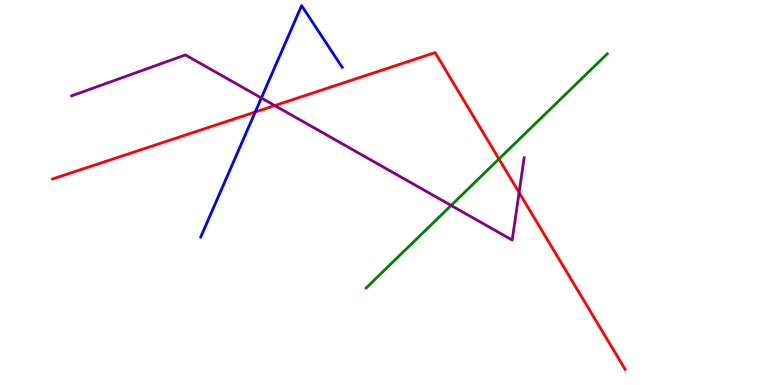[{'lines': ['blue', 'red'], 'intersections': [{'x': 3.29, 'y': 7.09}]}, {'lines': ['green', 'red'], 'intersections': [{'x': 6.44, 'y': 5.87}]}, {'lines': ['purple', 'red'], 'intersections': [{'x': 3.55, 'y': 7.26}, {'x': 6.7, 'y': 5.0}]}, {'lines': ['blue', 'green'], 'intersections': []}, {'lines': ['blue', 'purple'], 'intersections': [{'x': 3.37, 'y': 7.46}]}, {'lines': ['green', 'purple'], 'intersections': [{'x': 5.82, 'y': 4.66}]}]